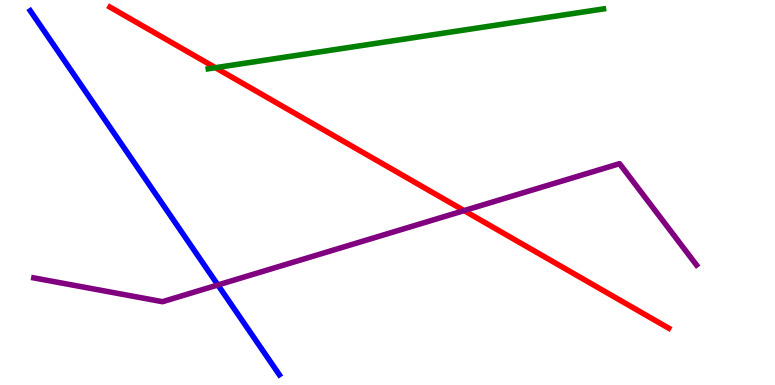[{'lines': ['blue', 'red'], 'intersections': []}, {'lines': ['green', 'red'], 'intersections': [{'x': 2.78, 'y': 8.24}]}, {'lines': ['purple', 'red'], 'intersections': [{'x': 5.99, 'y': 4.53}]}, {'lines': ['blue', 'green'], 'intersections': []}, {'lines': ['blue', 'purple'], 'intersections': [{'x': 2.81, 'y': 2.6}]}, {'lines': ['green', 'purple'], 'intersections': []}]